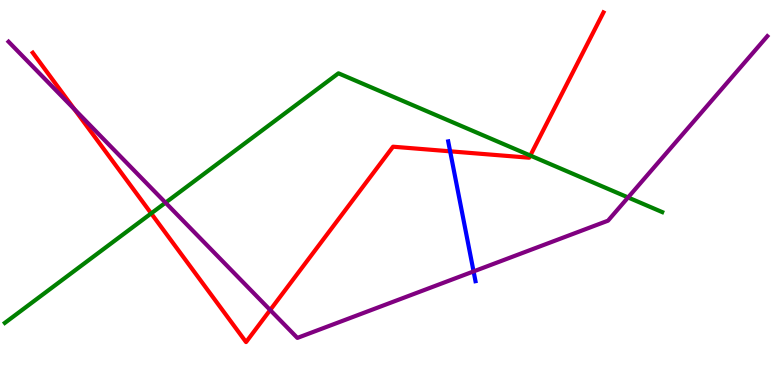[{'lines': ['blue', 'red'], 'intersections': [{'x': 5.81, 'y': 6.07}]}, {'lines': ['green', 'red'], 'intersections': [{'x': 1.95, 'y': 4.46}, {'x': 6.84, 'y': 5.96}]}, {'lines': ['purple', 'red'], 'intersections': [{'x': 0.96, 'y': 7.16}, {'x': 3.49, 'y': 1.95}]}, {'lines': ['blue', 'green'], 'intersections': []}, {'lines': ['blue', 'purple'], 'intersections': [{'x': 6.11, 'y': 2.95}]}, {'lines': ['green', 'purple'], 'intersections': [{'x': 2.14, 'y': 4.74}, {'x': 8.1, 'y': 4.87}]}]